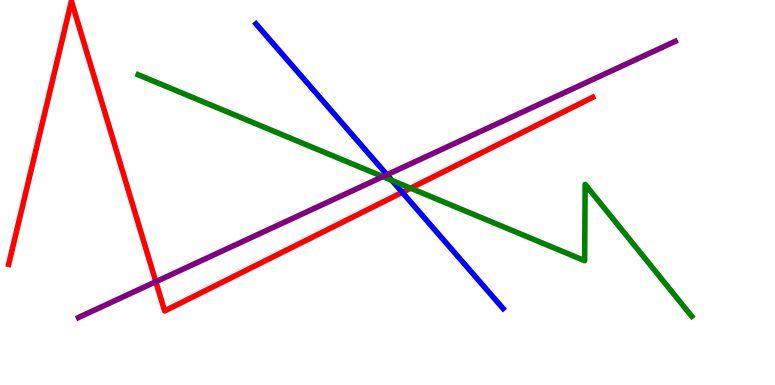[{'lines': ['blue', 'red'], 'intersections': [{'x': 5.19, 'y': 5.0}]}, {'lines': ['green', 'red'], 'intersections': [{'x': 5.3, 'y': 5.11}]}, {'lines': ['purple', 'red'], 'intersections': [{'x': 2.01, 'y': 2.68}]}, {'lines': ['blue', 'green'], 'intersections': [{'x': 5.06, 'y': 5.31}]}, {'lines': ['blue', 'purple'], 'intersections': [{'x': 4.99, 'y': 5.46}]}, {'lines': ['green', 'purple'], 'intersections': [{'x': 4.94, 'y': 5.41}]}]